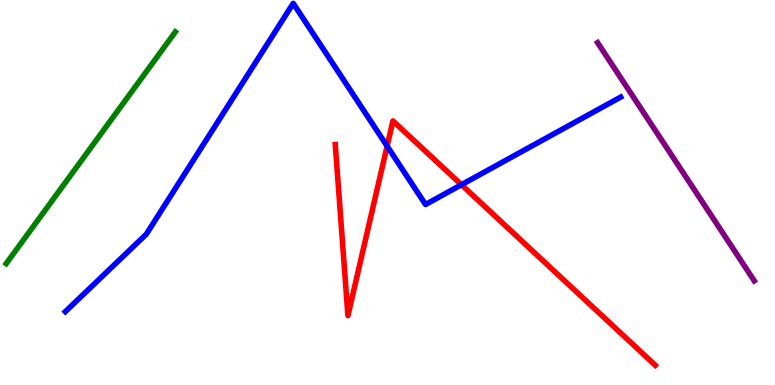[{'lines': ['blue', 'red'], 'intersections': [{'x': 5.0, 'y': 6.2}, {'x': 5.95, 'y': 5.2}]}, {'lines': ['green', 'red'], 'intersections': []}, {'lines': ['purple', 'red'], 'intersections': []}, {'lines': ['blue', 'green'], 'intersections': []}, {'lines': ['blue', 'purple'], 'intersections': []}, {'lines': ['green', 'purple'], 'intersections': []}]